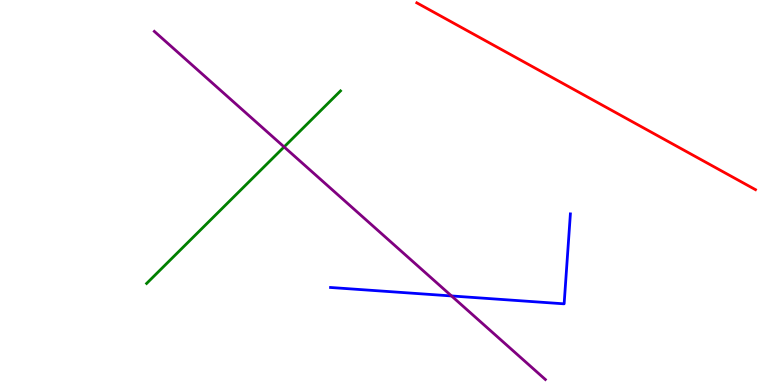[{'lines': ['blue', 'red'], 'intersections': []}, {'lines': ['green', 'red'], 'intersections': []}, {'lines': ['purple', 'red'], 'intersections': []}, {'lines': ['blue', 'green'], 'intersections': []}, {'lines': ['blue', 'purple'], 'intersections': [{'x': 5.83, 'y': 2.31}]}, {'lines': ['green', 'purple'], 'intersections': [{'x': 3.67, 'y': 6.18}]}]